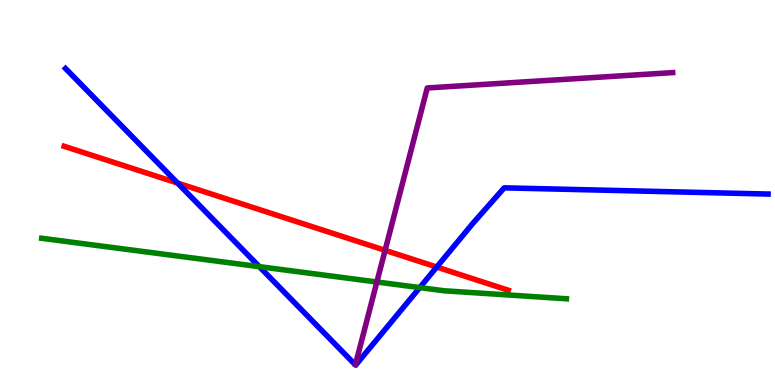[{'lines': ['blue', 'red'], 'intersections': [{'x': 2.29, 'y': 5.25}, {'x': 5.64, 'y': 3.06}]}, {'lines': ['green', 'red'], 'intersections': []}, {'lines': ['purple', 'red'], 'intersections': [{'x': 4.97, 'y': 3.5}]}, {'lines': ['blue', 'green'], 'intersections': [{'x': 3.35, 'y': 3.07}, {'x': 5.42, 'y': 2.53}]}, {'lines': ['blue', 'purple'], 'intersections': []}, {'lines': ['green', 'purple'], 'intersections': [{'x': 4.86, 'y': 2.68}]}]